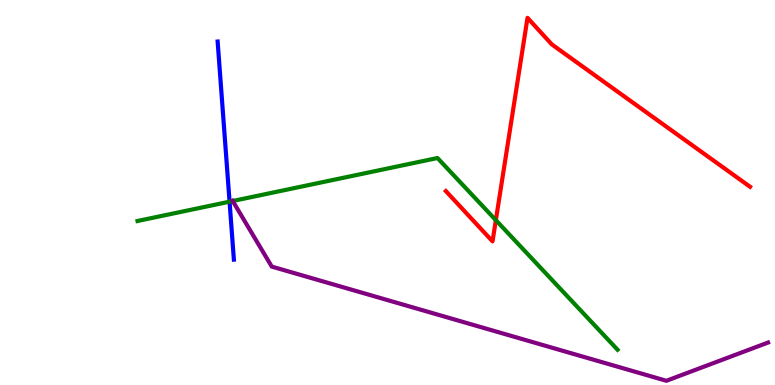[{'lines': ['blue', 'red'], 'intersections': []}, {'lines': ['green', 'red'], 'intersections': [{'x': 6.4, 'y': 4.28}]}, {'lines': ['purple', 'red'], 'intersections': []}, {'lines': ['blue', 'green'], 'intersections': [{'x': 2.96, 'y': 4.76}]}, {'lines': ['blue', 'purple'], 'intersections': []}, {'lines': ['green', 'purple'], 'intersections': [{'x': 3.0, 'y': 4.78}]}]